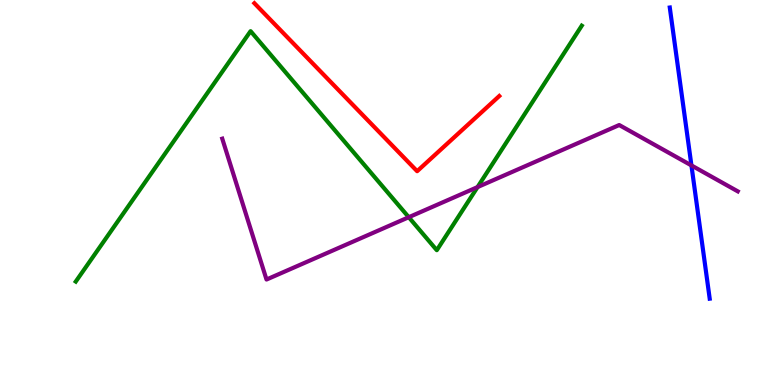[{'lines': ['blue', 'red'], 'intersections': []}, {'lines': ['green', 'red'], 'intersections': []}, {'lines': ['purple', 'red'], 'intersections': []}, {'lines': ['blue', 'green'], 'intersections': []}, {'lines': ['blue', 'purple'], 'intersections': [{'x': 8.92, 'y': 5.7}]}, {'lines': ['green', 'purple'], 'intersections': [{'x': 5.27, 'y': 4.36}, {'x': 6.16, 'y': 5.14}]}]